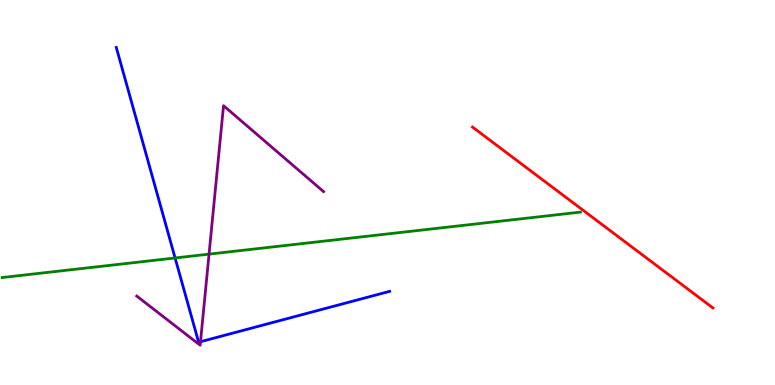[{'lines': ['blue', 'red'], 'intersections': []}, {'lines': ['green', 'red'], 'intersections': []}, {'lines': ['purple', 'red'], 'intersections': []}, {'lines': ['blue', 'green'], 'intersections': [{'x': 2.26, 'y': 3.3}]}, {'lines': ['blue', 'purple'], 'intersections': [{'x': 2.59, 'y': 1.12}]}, {'lines': ['green', 'purple'], 'intersections': [{'x': 2.7, 'y': 3.4}]}]